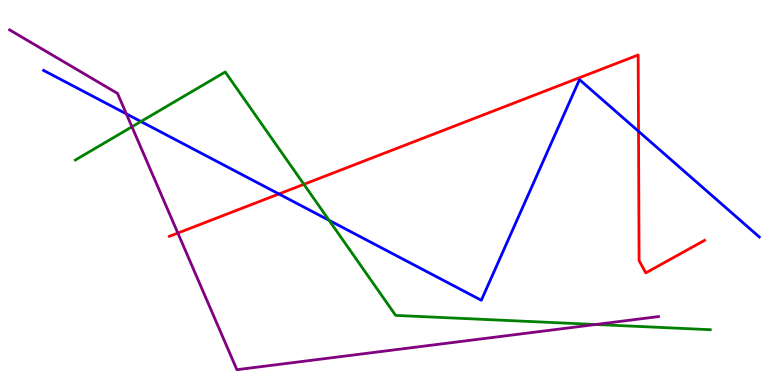[{'lines': ['blue', 'red'], 'intersections': [{'x': 3.6, 'y': 4.96}, {'x': 8.24, 'y': 6.59}]}, {'lines': ['green', 'red'], 'intersections': [{'x': 3.92, 'y': 5.21}]}, {'lines': ['purple', 'red'], 'intersections': [{'x': 2.29, 'y': 3.95}]}, {'lines': ['blue', 'green'], 'intersections': [{'x': 1.82, 'y': 6.84}, {'x': 4.25, 'y': 4.28}]}, {'lines': ['blue', 'purple'], 'intersections': [{'x': 1.63, 'y': 7.04}]}, {'lines': ['green', 'purple'], 'intersections': [{'x': 1.7, 'y': 6.71}, {'x': 7.69, 'y': 1.57}]}]